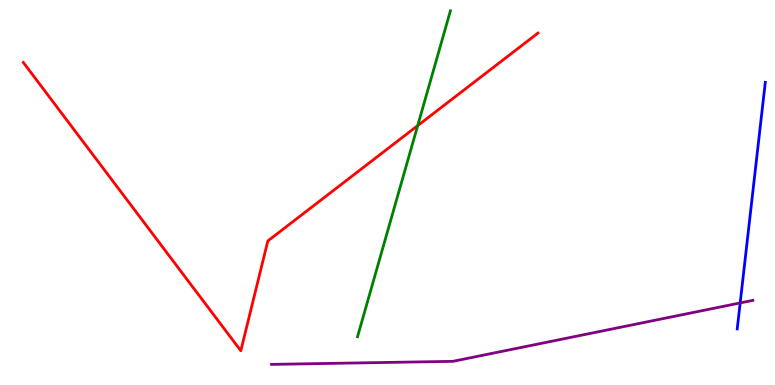[{'lines': ['blue', 'red'], 'intersections': []}, {'lines': ['green', 'red'], 'intersections': [{'x': 5.39, 'y': 6.74}]}, {'lines': ['purple', 'red'], 'intersections': []}, {'lines': ['blue', 'green'], 'intersections': []}, {'lines': ['blue', 'purple'], 'intersections': [{'x': 9.55, 'y': 2.13}]}, {'lines': ['green', 'purple'], 'intersections': []}]